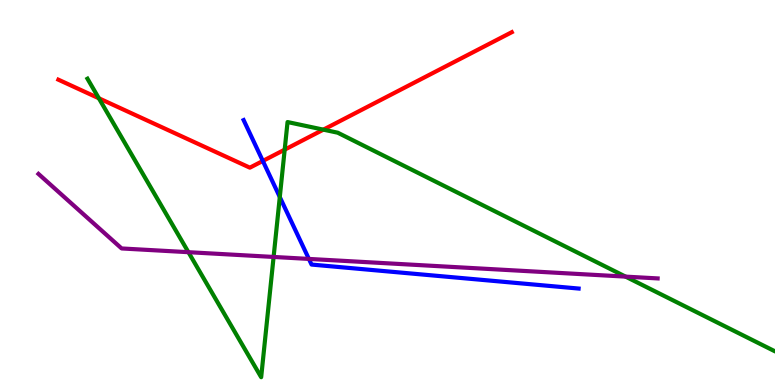[{'lines': ['blue', 'red'], 'intersections': [{'x': 3.39, 'y': 5.82}]}, {'lines': ['green', 'red'], 'intersections': [{'x': 1.28, 'y': 7.45}, {'x': 3.67, 'y': 6.11}, {'x': 4.17, 'y': 6.63}]}, {'lines': ['purple', 'red'], 'intersections': []}, {'lines': ['blue', 'green'], 'intersections': [{'x': 3.61, 'y': 4.88}]}, {'lines': ['blue', 'purple'], 'intersections': [{'x': 3.99, 'y': 3.27}]}, {'lines': ['green', 'purple'], 'intersections': [{'x': 2.43, 'y': 3.45}, {'x': 3.53, 'y': 3.33}, {'x': 8.07, 'y': 2.82}]}]